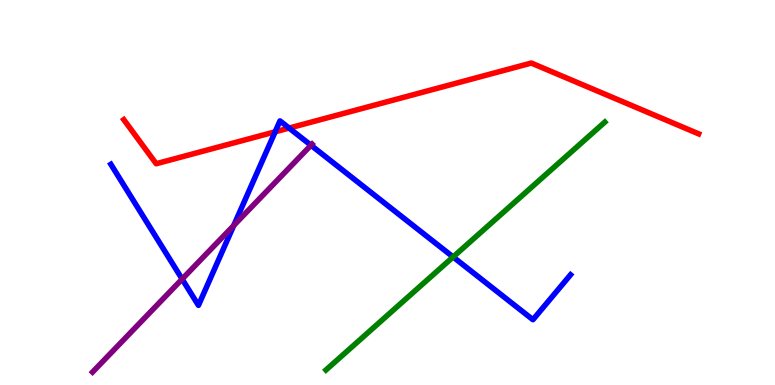[{'lines': ['blue', 'red'], 'intersections': [{'x': 3.55, 'y': 6.58}, {'x': 3.73, 'y': 6.67}]}, {'lines': ['green', 'red'], 'intersections': []}, {'lines': ['purple', 'red'], 'intersections': []}, {'lines': ['blue', 'green'], 'intersections': [{'x': 5.85, 'y': 3.33}]}, {'lines': ['blue', 'purple'], 'intersections': [{'x': 2.35, 'y': 2.75}, {'x': 3.02, 'y': 4.14}, {'x': 4.01, 'y': 6.23}]}, {'lines': ['green', 'purple'], 'intersections': []}]